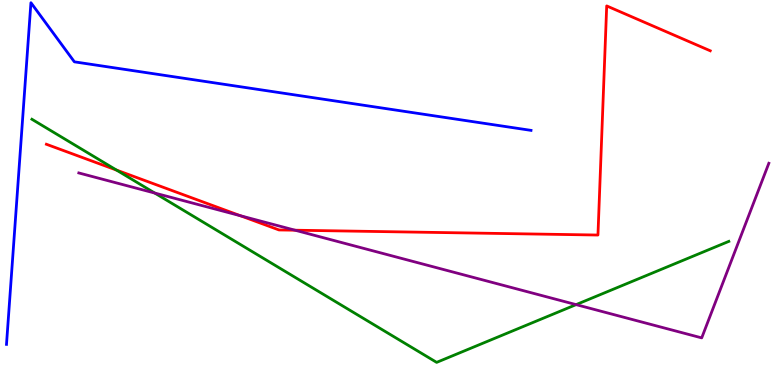[{'lines': ['blue', 'red'], 'intersections': []}, {'lines': ['green', 'red'], 'intersections': [{'x': 1.5, 'y': 5.58}]}, {'lines': ['purple', 'red'], 'intersections': [{'x': 3.1, 'y': 4.4}, {'x': 3.81, 'y': 4.02}]}, {'lines': ['blue', 'green'], 'intersections': []}, {'lines': ['blue', 'purple'], 'intersections': []}, {'lines': ['green', 'purple'], 'intersections': [{'x': 2.0, 'y': 4.99}, {'x': 7.43, 'y': 2.09}]}]